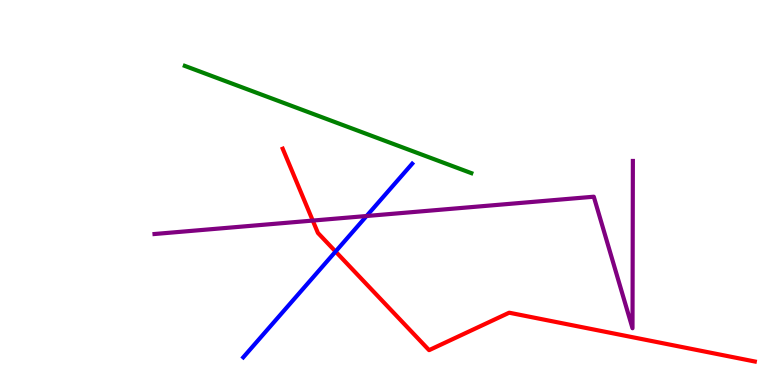[{'lines': ['blue', 'red'], 'intersections': [{'x': 4.33, 'y': 3.47}]}, {'lines': ['green', 'red'], 'intersections': []}, {'lines': ['purple', 'red'], 'intersections': [{'x': 4.04, 'y': 4.27}]}, {'lines': ['blue', 'green'], 'intersections': []}, {'lines': ['blue', 'purple'], 'intersections': [{'x': 4.73, 'y': 4.39}]}, {'lines': ['green', 'purple'], 'intersections': []}]